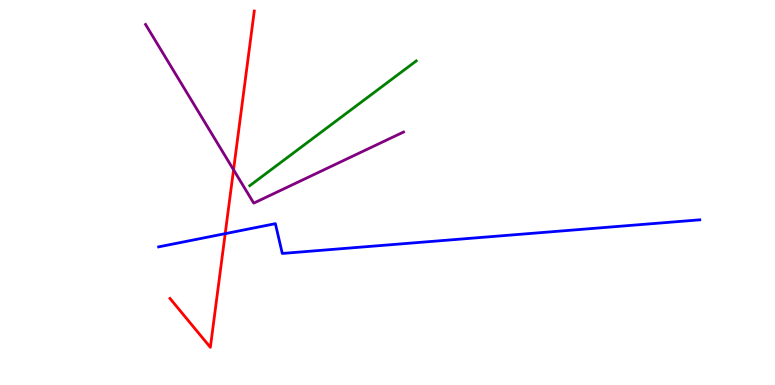[{'lines': ['blue', 'red'], 'intersections': [{'x': 2.91, 'y': 3.93}]}, {'lines': ['green', 'red'], 'intersections': []}, {'lines': ['purple', 'red'], 'intersections': [{'x': 3.01, 'y': 5.59}]}, {'lines': ['blue', 'green'], 'intersections': []}, {'lines': ['blue', 'purple'], 'intersections': []}, {'lines': ['green', 'purple'], 'intersections': []}]